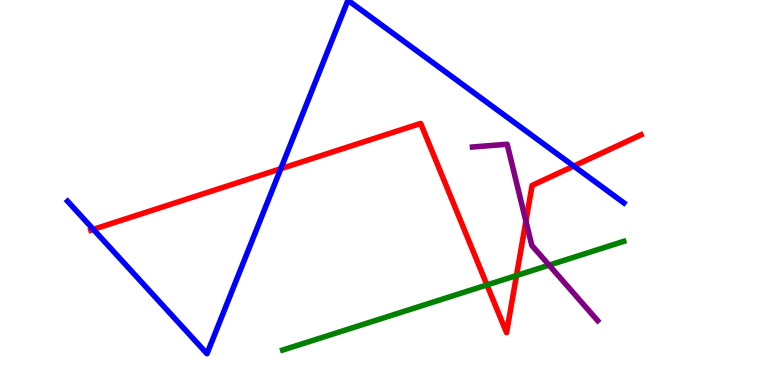[{'lines': ['blue', 'red'], 'intersections': [{'x': 1.2, 'y': 4.04}, {'x': 3.62, 'y': 5.62}, {'x': 7.4, 'y': 5.69}]}, {'lines': ['green', 'red'], 'intersections': [{'x': 6.28, 'y': 2.6}, {'x': 6.66, 'y': 2.84}]}, {'lines': ['purple', 'red'], 'intersections': [{'x': 6.79, 'y': 4.26}]}, {'lines': ['blue', 'green'], 'intersections': []}, {'lines': ['blue', 'purple'], 'intersections': []}, {'lines': ['green', 'purple'], 'intersections': [{'x': 7.09, 'y': 3.11}]}]